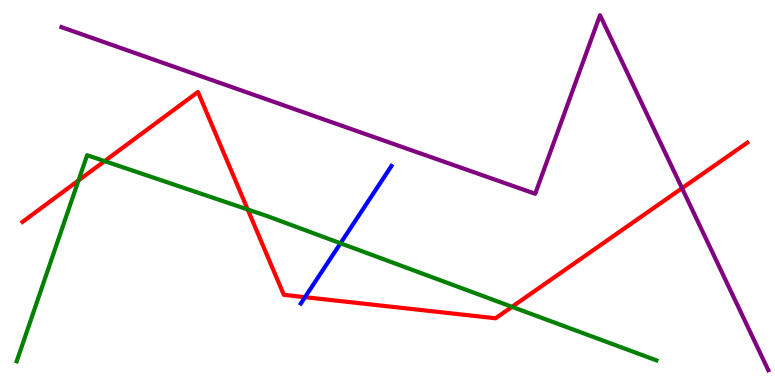[{'lines': ['blue', 'red'], 'intersections': [{'x': 3.94, 'y': 2.28}]}, {'lines': ['green', 'red'], 'intersections': [{'x': 1.01, 'y': 5.31}, {'x': 1.35, 'y': 5.82}, {'x': 3.2, 'y': 4.56}, {'x': 6.61, 'y': 2.03}]}, {'lines': ['purple', 'red'], 'intersections': [{'x': 8.8, 'y': 5.11}]}, {'lines': ['blue', 'green'], 'intersections': [{'x': 4.39, 'y': 3.68}]}, {'lines': ['blue', 'purple'], 'intersections': []}, {'lines': ['green', 'purple'], 'intersections': []}]